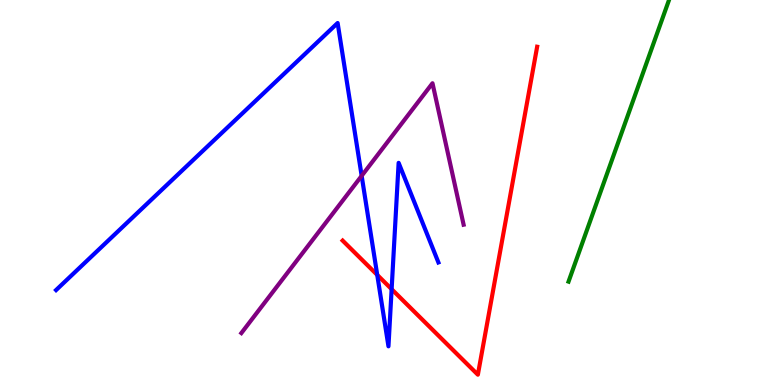[{'lines': ['blue', 'red'], 'intersections': [{'x': 4.87, 'y': 2.86}, {'x': 5.05, 'y': 2.49}]}, {'lines': ['green', 'red'], 'intersections': []}, {'lines': ['purple', 'red'], 'intersections': []}, {'lines': ['blue', 'green'], 'intersections': []}, {'lines': ['blue', 'purple'], 'intersections': [{'x': 4.67, 'y': 5.43}]}, {'lines': ['green', 'purple'], 'intersections': []}]